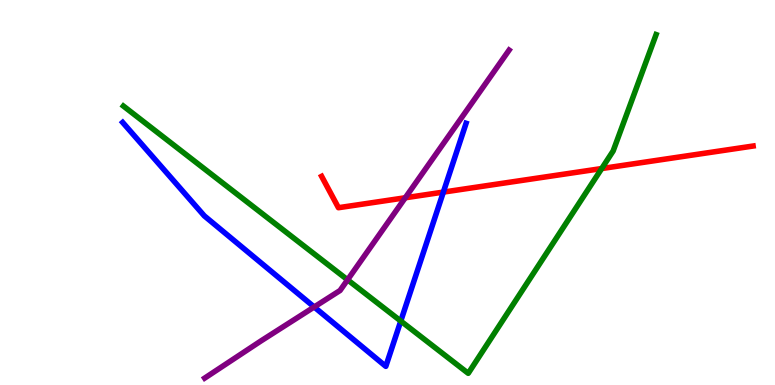[{'lines': ['blue', 'red'], 'intersections': [{'x': 5.72, 'y': 5.01}]}, {'lines': ['green', 'red'], 'intersections': [{'x': 7.76, 'y': 5.62}]}, {'lines': ['purple', 'red'], 'intersections': [{'x': 5.23, 'y': 4.86}]}, {'lines': ['blue', 'green'], 'intersections': [{'x': 5.17, 'y': 1.66}]}, {'lines': ['blue', 'purple'], 'intersections': [{'x': 4.05, 'y': 2.03}]}, {'lines': ['green', 'purple'], 'intersections': [{'x': 4.48, 'y': 2.73}]}]